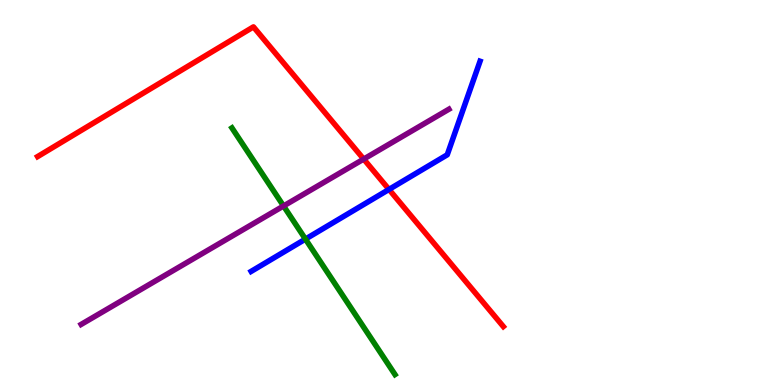[{'lines': ['blue', 'red'], 'intersections': [{'x': 5.02, 'y': 5.08}]}, {'lines': ['green', 'red'], 'intersections': []}, {'lines': ['purple', 'red'], 'intersections': [{'x': 4.69, 'y': 5.87}]}, {'lines': ['blue', 'green'], 'intersections': [{'x': 3.94, 'y': 3.79}]}, {'lines': ['blue', 'purple'], 'intersections': []}, {'lines': ['green', 'purple'], 'intersections': [{'x': 3.66, 'y': 4.65}]}]